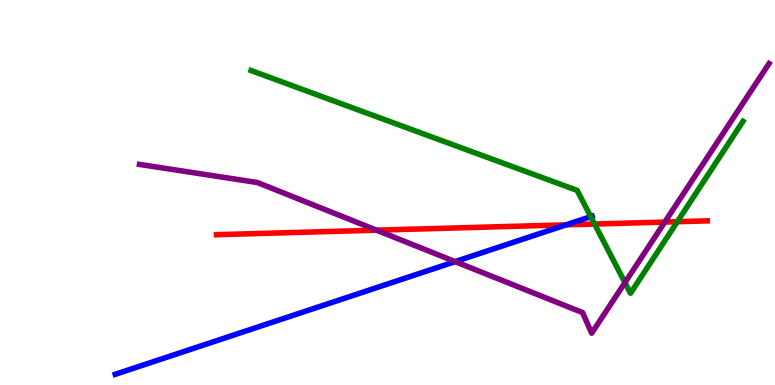[{'lines': ['blue', 'red'], 'intersections': [{'x': 7.3, 'y': 4.16}]}, {'lines': ['green', 'red'], 'intersections': [{'x': 7.67, 'y': 4.18}, {'x': 8.74, 'y': 4.24}]}, {'lines': ['purple', 'red'], 'intersections': [{'x': 4.86, 'y': 4.02}, {'x': 8.58, 'y': 4.23}]}, {'lines': ['blue', 'green'], 'intersections': [{'x': 7.62, 'y': 4.37}]}, {'lines': ['blue', 'purple'], 'intersections': [{'x': 5.87, 'y': 3.2}]}, {'lines': ['green', 'purple'], 'intersections': [{'x': 8.06, 'y': 2.66}]}]